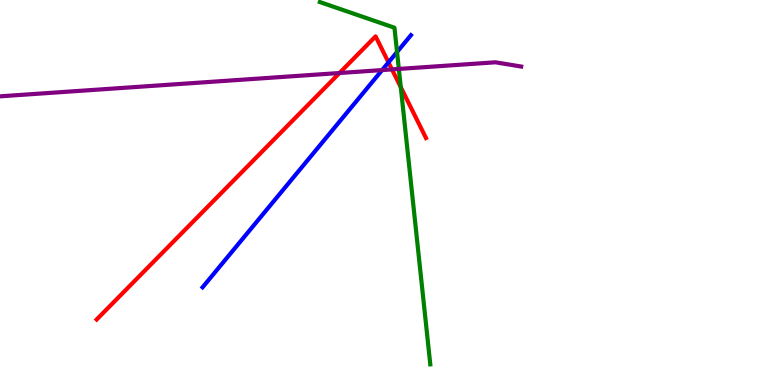[{'lines': ['blue', 'red'], 'intersections': [{'x': 5.01, 'y': 8.38}]}, {'lines': ['green', 'red'], 'intersections': [{'x': 5.17, 'y': 7.74}]}, {'lines': ['purple', 'red'], 'intersections': [{'x': 4.38, 'y': 8.1}, {'x': 5.06, 'y': 8.2}]}, {'lines': ['blue', 'green'], 'intersections': [{'x': 5.12, 'y': 8.65}]}, {'lines': ['blue', 'purple'], 'intersections': [{'x': 4.93, 'y': 8.18}]}, {'lines': ['green', 'purple'], 'intersections': [{'x': 5.15, 'y': 8.21}]}]